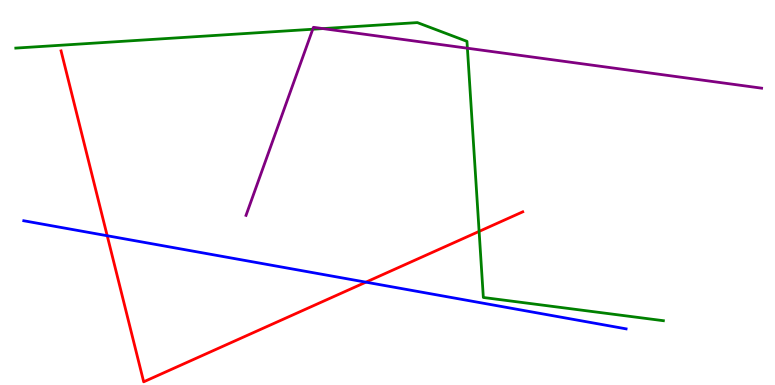[{'lines': ['blue', 'red'], 'intersections': [{'x': 1.38, 'y': 3.88}, {'x': 4.72, 'y': 2.67}]}, {'lines': ['green', 'red'], 'intersections': [{'x': 6.18, 'y': 3.99}]}, {'lines': ['purple', 'red'], 'intersections': []}, {'lines': ['blue', 'green'], 'intersections': []}, {'lines': ['blue', 'purple'], 'intersections': []}, {'lines': ['green', 'purple'], 'intersections': [{'x': 4.04, 'y': 9.24}, {'x': 4.17, 'y': 9.26}, {'x': 6.03, 'y': 8.75}]}]